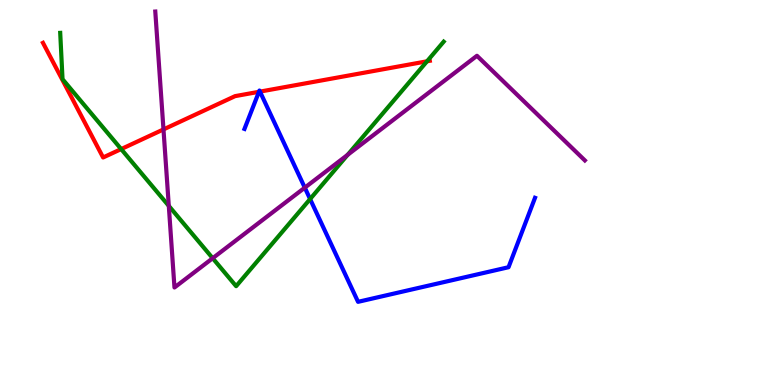[{'lines': ['blue', 'red'], 'intersections': [{'x': 3.34, 'y': 7.62}, {'x': 3.35, 'y': 7.62}]}, {'lines': ['green', 'red'], 'intersections': [{'x': 1.56, 'y': 6.13}, {'x': 5.51, 'y': 8.41}]}, {'lines': ['purple', 'red'], 'intersections': [{'x': 2.11, 'y': 6.64}]}, {'lines': ['blue', 'green'], 'intersections': [{'x': 4.0, 'y': 4.83}]}, {'lines': ['blue', 'purple'], 'intersections': [{'x': 3.93, 'y': 5.13}]}, {'lines': ['green', 'purple'], 'intersections': [{'x': 2.18, 'y': 4.65}, {'x': 2.74, 'y': 3.29}, {'x': 4.49, 'y': 5.98}]}]